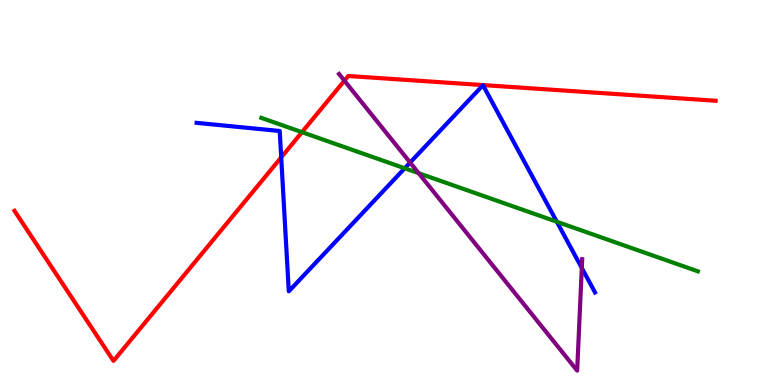[{'lines': ['blue', 'red'], 'intersections': [{'x': 3.63, 'y': 5.91}]}, {'lines': ['green', 'red'], 'intersections': [{'x': 3.9, 'y': 6.57}]}, {'lines': ['purple', 'red'], 'intersections': [{'x': 4.44, 'y': 7.9}]}, {'lines': ['blue', 'green'], 'intersections': [{'x': 5.22, 'y': 5.63}, {'x': 7.18, 'y': 4.24}]}, {'lines': ['blue', 'purple'], 'intersections': [{'x': 5.29, 'y': 5.78}, {'x': 7.51, 'y': 3.04}]}, {'lines': ['green', 'purple'], 'intersections': [{'x': 5.4, 'y': 5.5}]}]